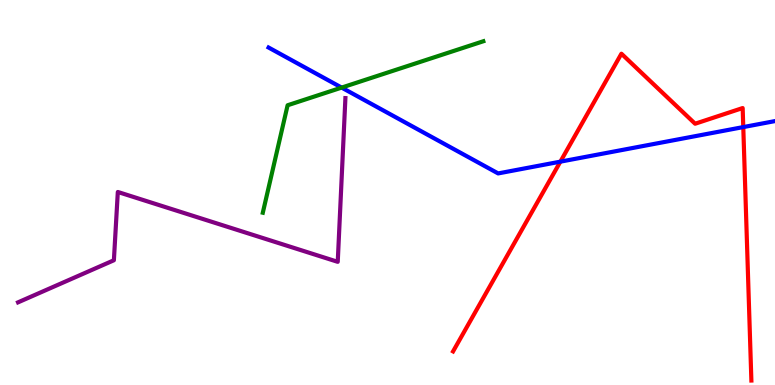[{'lines': ['blue', 'red'], 'intersections': [{'x': 7.23, 'y': 5.8}, {'x': 9.59, 'y': 6.7}]}, {'lines': ['green', 'red'], 'intersections': []}, {'lines': ['purple', 'red'], 'intersections': []}, {'lines': ['blue', 'green'], 'intersections': [{'x': 4.41, 'y': 7.72}]}, {'lines': ['blue', 'purple'], 'intersections': []}, {'lines': ['green', 'purple'], 'intersections': []}]